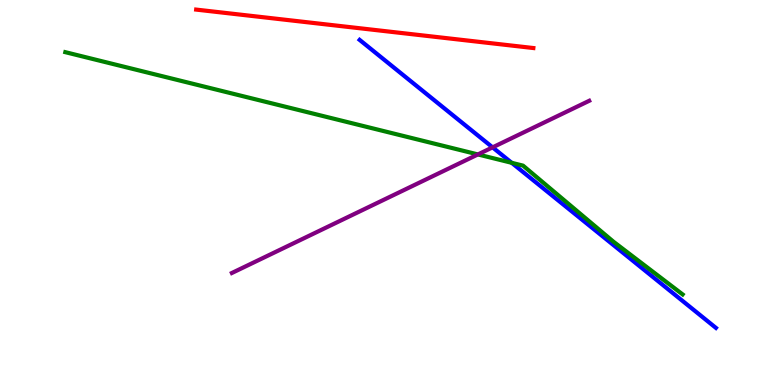[{'lines': ['blue', 'red'], 'intersections': []}, {'lines': ['green', 'red'], 'intersections': []}, {'lines': ['purple', 'red'], 'intersections': []}, {'lines': ['blue', 'green'], 'intersections': [{'x': 6.6, 'y': 5.77}]}, {'lines': ['blue', 'purple'], 'intersections': [{'x': 6.36, 'y': 6.17}]}, {'lines': ['green', 'purple'], 'intersections': [{'x': 6.17, 'y': 5.99}]}]